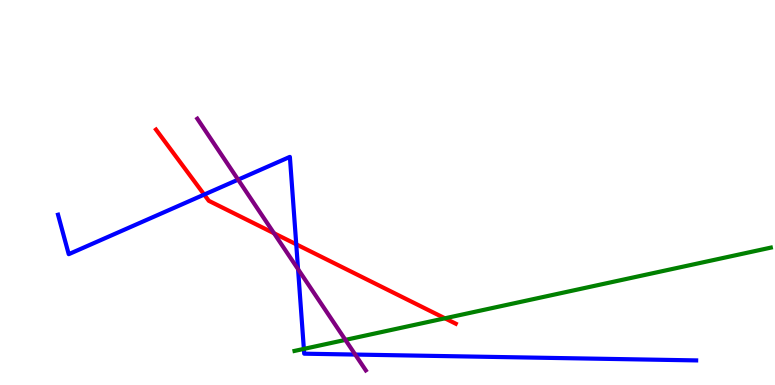[{'lines': ['blue', 'red'], 'intersections': [{'x': 2.63, 'y': 4.95}, {'x': 3.82, 'y': 3.65}]}, {'lines': ['green', 'red'], 'intersections': [{'x': 5.74, 'y': 1.73}]}, {'lines': ['purple', 'red'], 'intersections': [{'x': 3.54, 'y': 3.94}]}, {'lines': ['blue', 'green'], 'intersections': [{'x': 3.92, 'y': 0.938}]}, {'lines': ['blue', 'purple'], 'intersections': [{'x': 3.07, 'y': 5.33}, {'x': 3.85, 'y': 3.01}, {'x': 4.58, 'y': 0.791}]}, {'lines': ['green', 'purple'], 'intersections': [{'x': 4.46, 'y': 1.17}]}]